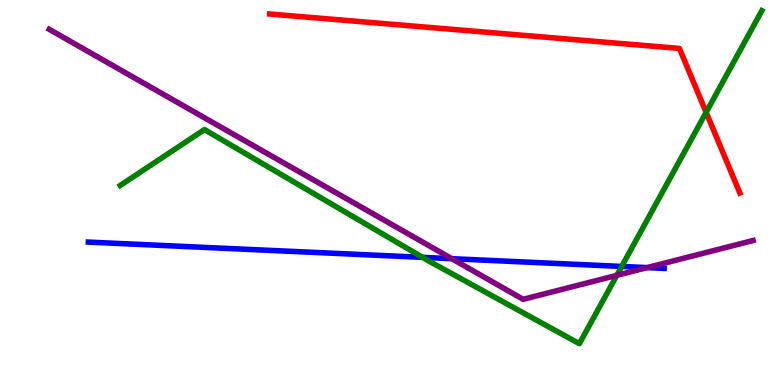[{'lines': ['blue', 'red'], 'intersections': []}, {'lines': ['green', 'red'], 'intersections': [{'x': 9.11, 'y': 7.08}]}, {'lines': ['purple', 'red'], 'intersections': []}, {'lines': ['blue', 'green'], 'intersections': [{'x': 5.45, 'y': 3.32}, {'x': 8.02, 'y': 3.08}]}, {'lines': ['blue', 'purple'], 'intersections': [{'x': 5.83, 'y': 3.28}, {'x': 8.35, 'y': 3.05}]}, {'lines': ['green', 'purple'], 'intersections': [{'x': 7.96, 'y': 2.85}]}]